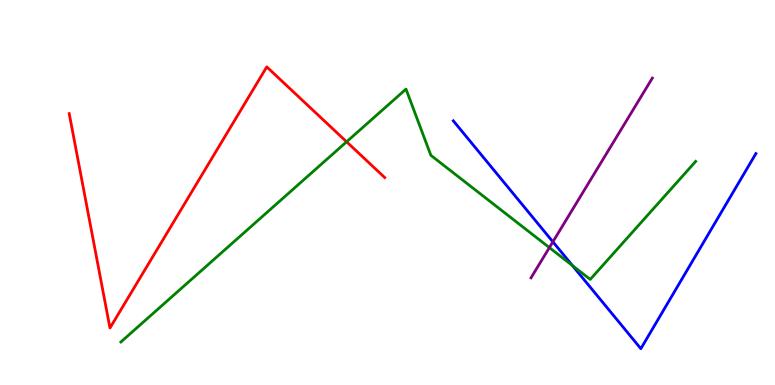[{'lines': ['blue', 'red'], 'intersections': []}, {'lines': ['green', 'red'], 'intersections': [{'x': 4.47, 'y': 6.32}]}, {'lines': ['purple', 'red'], 'intersections': []}, {'lines': ['blue', 'green'], 'intersections': [{'x': 7.39, 'y': 3.1}]}, {'lines': ['blue', 'purple'], 'intersections': [{'x': 7.13, 'y': 3.72}]}, {'lines': ['green', 'purple'], 'intersections': [{'x': 7.09, 'y': 3.57}]}]